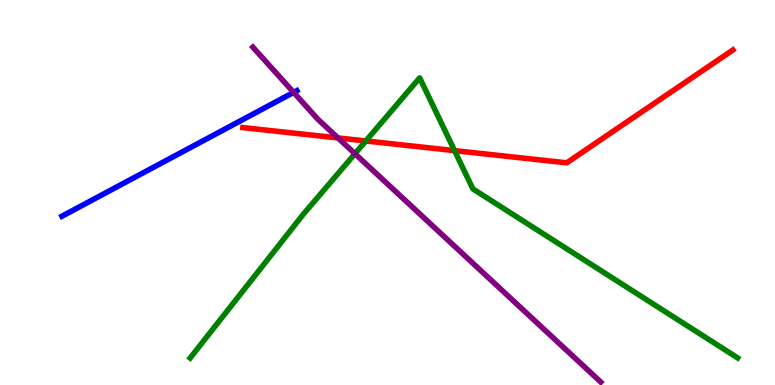[{'lines': ['blue', 'red'], 'intersections': []}, {'lines': ['green', 'red'], 'intersections': [{'x': 4.72, 'y': 6.34}, {'x': 5.87, 'y': 6.09}]}, {'lines': ['purple', 'red'], 'intersections': [{'x': 4.36, 'y': 6.42}]}, {'lines': ['blue', 'green'], 'intersections': []}, {'lines': ['blue', 'purple'], 'intersections': [{'x': 3.79, 'y': 7.6}]}, {'lines': ['green', 'purple'], 'intersections': [{'x': 4.58, 'y': 6.01}]}]